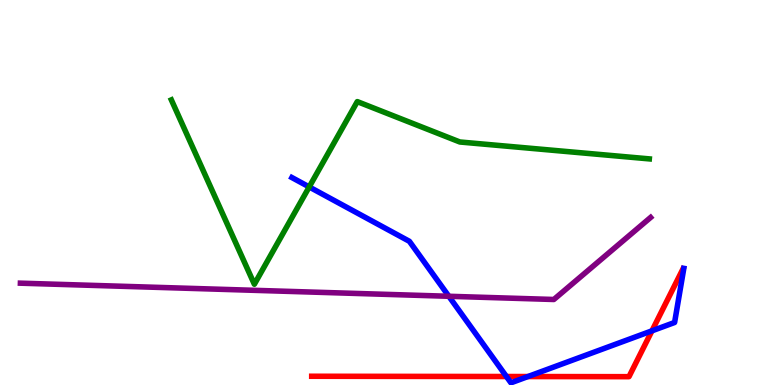[{'lines': ['blue', 'red'], 'intersections': [{'x': 6.53, 'y': 0.22}, {'x': 6.81, 'y': 0.22}, {'x': 8.41, 'y': 1.41}]}, {'lines': ['green', 'red'], 'intersections': []}, {'lines': ['purple', 'red'], 'intersections': []}, {'lines': ['blue', 'green'], 'intersections': [{'x': 3.99, 'y': 5.14}]}, {'lines': ['blue', 'purple'], 'intersections': [{'x': 5.79, 'y': 2.3}]}, {'lines': ['green', 'purple'], 'intersections': []}]